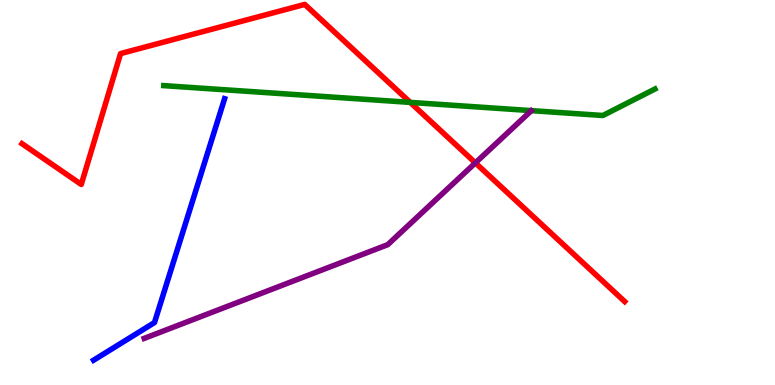[{'lines': ['blue', 'red'], 'intersections': []}, {'lines': ['green', 'red'], 'intersections': [{'x': 5.29, 'y': 7.34}]}, {'lines': ['purple', 'red'], 'intersections': [{'x': 6.13, 'y': 5.77}]}, {'lines': ['blue', 'green'], 'intersections': []}, {'lines': ['blue', 'purple'], 'intersections': []}, {'lines': ['green', 'purple'], 'intersections': []}]